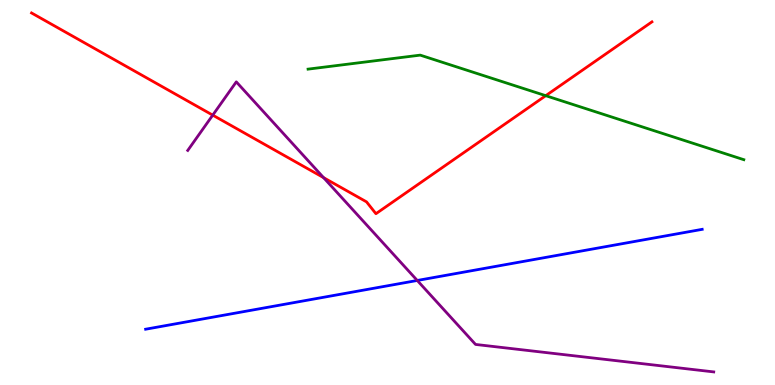[{'lines': ['blue', 'red'], 'intersections': []}, {'lines': ['green', 'red'], 'intersections': [{'x': 7.04, 'y': 7.51}]}, {'lines': ['purple', 'red'], 'intersections': [{'x': 2.75, 'y': 7.01}, {'x': 4.17, 'y': 5.39}]}, {'lines': ['blue', 'green'], 'intersections': []}, {'lines': ['blue', 'purple'], 'intersections': [{'x': 5.38, 'y': 2.72}]}, {'lines': ['green', 'purple'], 'intersections': []}]